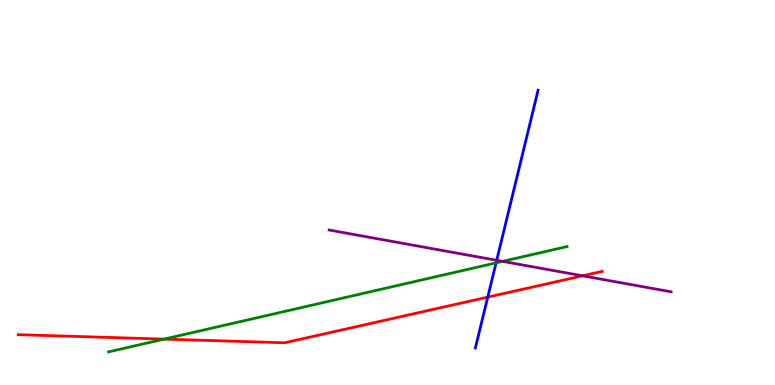[{'lines': ['blue', 'red'], 'intersections': [{'x': 6.29, 'y': 2.28}]}, {'lines': ['green', 'red'], 'intersections': [{'x': 2.12, 'y': 1.19}]}, {'lines': ['purple', 'red'], 'intersections': [{'x': 7.52, 'y': 2.84}]}, {'lines': ['blue', 'green'], 'intersections': [{'x': 6.4, 'y': 3.17}]}, {'lines': ['blue', 'purple'], 'intersections': [{'x': 6.41, 'y': 3.24}]}, {'lines': ['green', 'purple'], 'intersections': [{'x': 6.49, 'y': 3.21}]}]